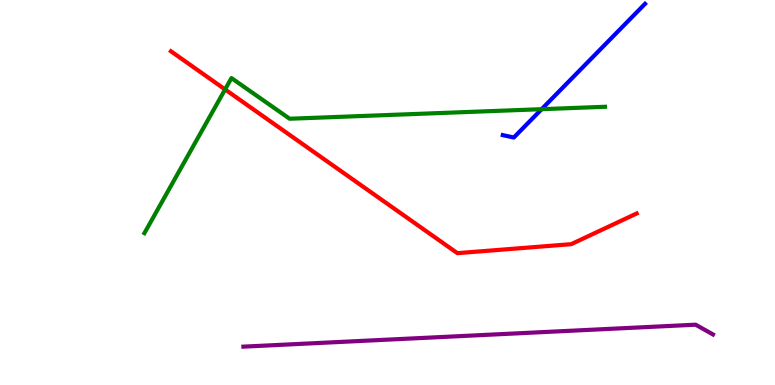[{'lines': ['blue', 'red'], 'intersections': []}, {'lines': ['green', 'red'], 'intersections': [{'x': 2.9, 'y': 7.68}]}, {'lines': ['purple', 'red'], 'intersections': []}, {'lines': ['blue', 'green'], 'intersections': [{'x': 6.99, 'y': 7.16}]}, {'lines': ['blue', 'purple'], 'intersections': []}, {'lines': ['green', 'purple'], 'intersections': []}]